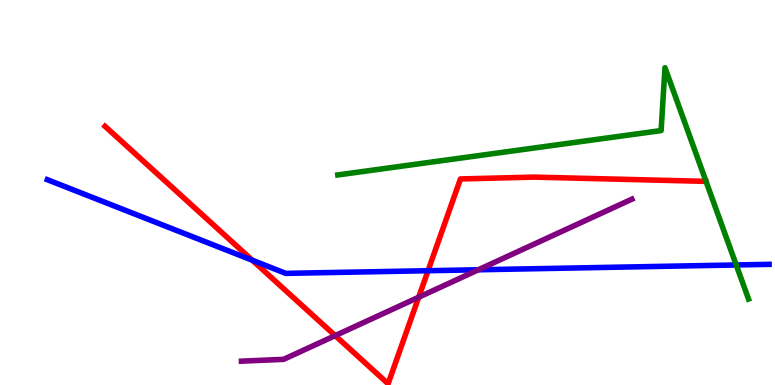[{'lines': ['blue', 'red'], 'intersections': [{'x': 3.26, 'y': 3.24}, {'x': 5.52, 'y': 2.97}]}, {'lines': ['green', 'red'], 'intersections': []}, {'lines': ['purple', 'red'], 'intersections': [{'x': 4.33, 'y': 1.28}, {'x': 5.4, 'y': 2.28}]}, {'lines': ['blue', 'green'], 'intersections': [{'x': 9.5, 'y': 3.12}]}, {'lines': ['blue', 'purple'], 'intersections': [{'x': 6.17, 'y': 2.99}]}, {'lines': ['green', 'purple'], 'intersections': []}]